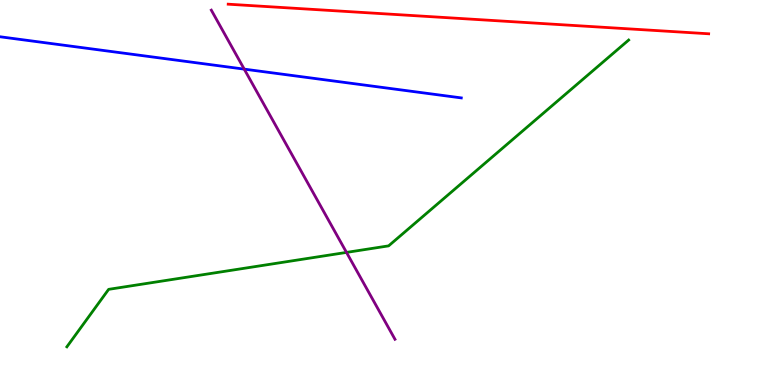[{'lines': ['blue', 'red'], 'intersections': []}, {'lines': ['green', 'red'], 'intersections': []}, {'lines': ['purple', 'red'], 'intersections': []}, {'lines': ['blue', 'green'], 'intersections': []}, {'lines': ['blue', 'purple'], 'intersections': [{'x': 3.15, 'y': 8.2}]}, {'lines': ['green', 'purple'], 'intersections': [{'x': 4.47, 'y': 3.44}]}]